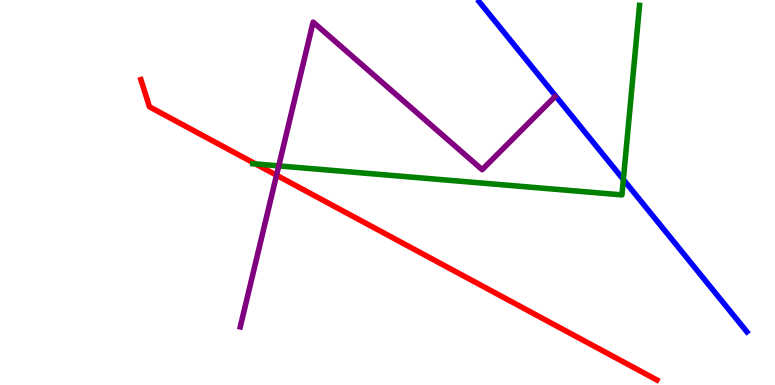[{'lines': ['blue', 'red'], 'intersections': []}, {'lines': ['green', 'red'], 'intersections': [{'x': 3.3, 'y': 5.74}]}, {'lines': ['purple', 'red'], 'intersections': [{'x': 3.57, 'y': 5.45}]}, {'lines': ['blue', 'green'], 'intersections': [{'x': 8.04, 'y': 5.34}]}, {'lines': ['blue', 'purple'], 'intersections': []}, {'lines': ['green', 'purple'], 'intersections': [{'x': 3.6, 'y': 5.69}]}]